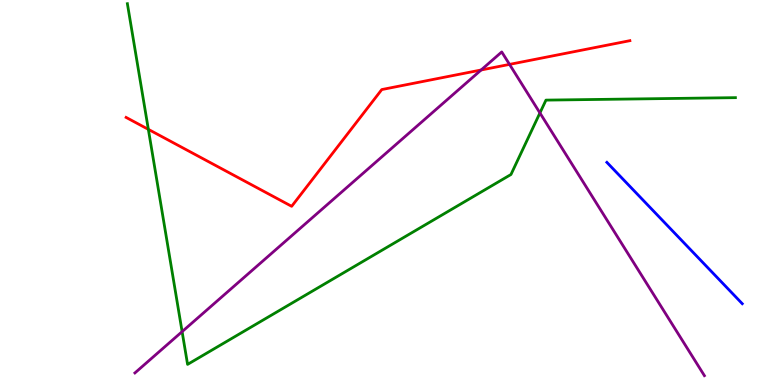[{'lines': ['blue', 'red'], 'intersections': []}, {'lines': ['green', 'red'], 'intersections': [{'x': 1.91, 'y': 6.64}]}, {'lines': ['purple', 'red'], 'intersections': [{'x': 6.21, 'y': 8.18}, {'x': 6.57, 'y': 8.33}]}, {'lines': ['blue', 'green'], 'intersections': []}, {'lines': ['blue', 'purple'], 'intersections': []}, {'lines': ['green', 'purple'], 'intersections': [{'x': 2.35, 'y': 1.39}, {'x': 6.97, 'y': 7.07}]}]